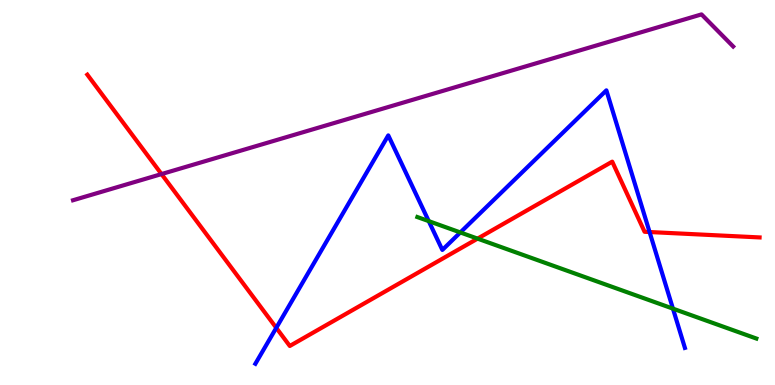[{'lines': ['blue', 'red'], 'intersections': [{'x': 3.56, 'y': 1.48}, {'x': 8.38, 'y': 3.97}]}, {'lines': ['green', 'red'], 'intersections': [{'x': 6.16, 'y': 3.8}]}, {'lines': ['purple', 'red'], 'intersections': [{'x': 2.08, 'y': 5.48}]}, {'lines': ['blue', 'green'], 'intersections': [{'x': 5.53, 'y': 4.26}, {'x': 5.94, 'y': 3.96}, {'x': 8.68, 'y': 1.98}]}, {'lines': ['blue', 'purple'], 'intersections': []}, {'lines': ['green', 'purple'], 'intersections': []}]